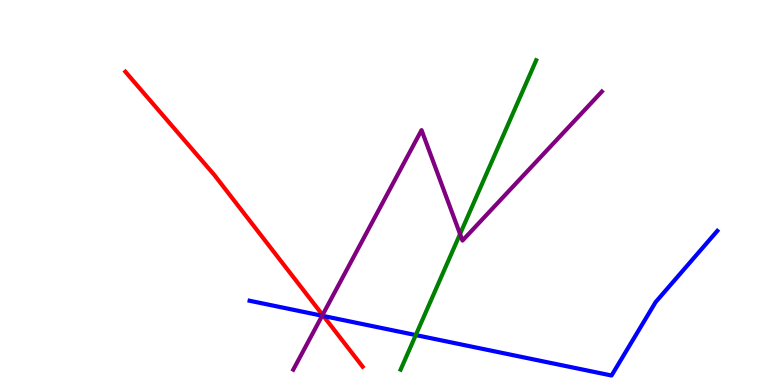[{'lines': ['blue', 'red'], 'intersections': [{'x': 4.17, 'y': 1.79}]}, {'lines': ['green', 'red'], 'intersections': []}, {'lines': ['purple', 'red'], 'intersections': [{'x': 4.16, 'y': 1.82}]}, {'lines': ['blue', 'green'], 'intersections': [{'x': 5.36, 'y': 1.3}]}, {'lines': ['blue', 'purple'], 'intersections': [{'x': 4.16, 'y': 1.8}]}, {'lines': ['green', 'purple'], 'intersections': [{'x': 5.94, 'y': 3.92}]}]